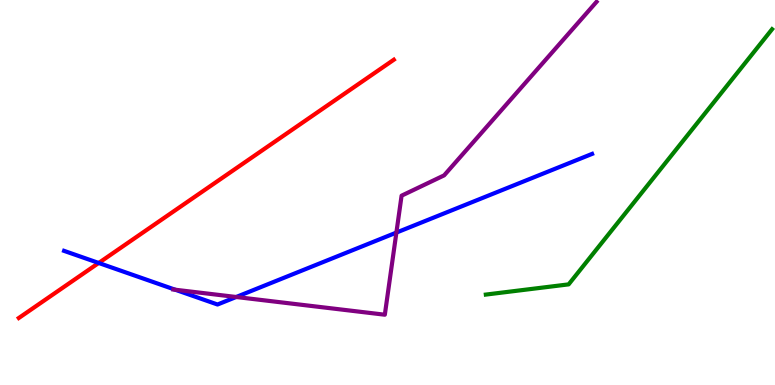[{'lines': ['blue', 'red'], 'intersections': [{'x': 1.27, 'y': 3.17}]}, {'lines': ['green', 'red'], 'intersections': []}, {'lines': ['purple', 'red'], 'intersections': []}, {'lines': ['blue', 'green'], 'intersections': []}, {'lines': ['blue', 'purple'], 'intersections': [{'x': 2.26, 'y': 2.47}, {'x': 3.05, 'y': 2.29}, {'x': 5.11, 'y': 3.96}]}, {'lines': ['green', 'purple'], 'intersections': []}]